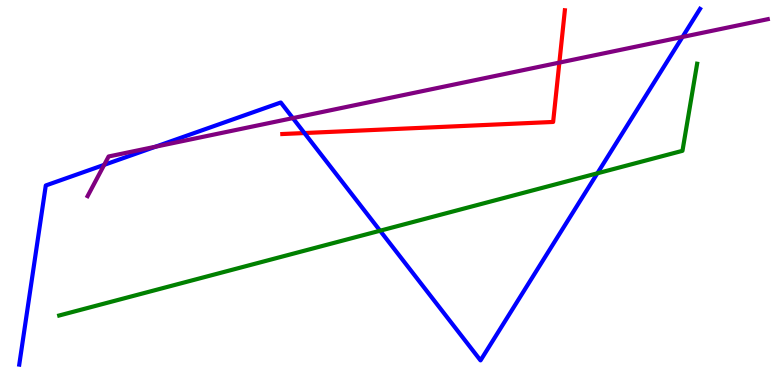[{'lines': ['blue', 'red'], 'intersections': [{'x': 3.93, 'y': 6.54}]}, {'lines': ['green', 'red'], 'intersections': []}, {'lines': ['purple', 'red'], 'intersections': [{'x': 7.22, 'y': 8.37}]}, {'lines': ['blue', 'green'], 'intersections': [{'x': 4.9, 'y': 4.01}, {'x': 7.71, 'y': 5.5}]}, {'lines': ['blue', 'purple'], 'intersections': [{'x': 1.34, 'y': 5.72}, {'x': 2.01, 'y': 6.19}, {'x': 3.78, 'y': 6.93}, {'x': 8.81, 'y': 9.04}]}, {'lines': ['green', 'purple'], 'intersections': []}]